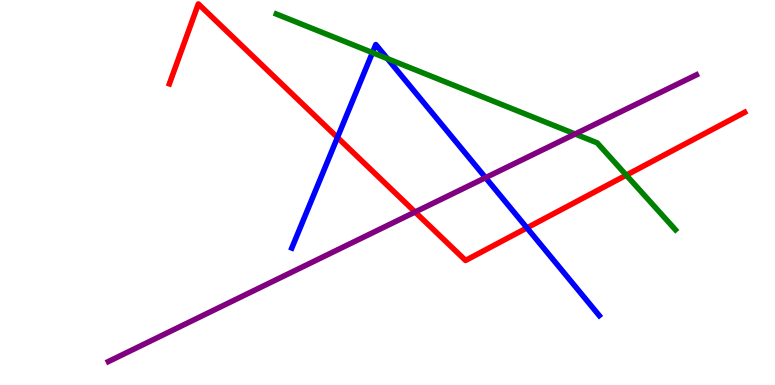[{'lines': ['blue', 'red'], 'intersections': [{'x': 4.35, 'y': 6.43}, {'x': 6.8, 'y': 4.08}]}, {'lines': ['green', 'red'], 'intersections': [{'x': 8.08, 'y': 5.45}]}, {'lines': ['purple', 'red'], 'intersections': [{'x': 5.36, 'y': 4.49}]}, {'lines': ['blue', 'green'], 'intersections': [{'x': 4.81, 'y': 8.63}, {'x': 5.0, 'y': 8.48}]}, {'lines': ['blue', 'purple'], 'intersections': [{'x': 6.27, 'y': 5.39}]}, {'lines': ['green', 'purple'], 'intersections': [{'x': 7.42, 'y': 6.52}]}]